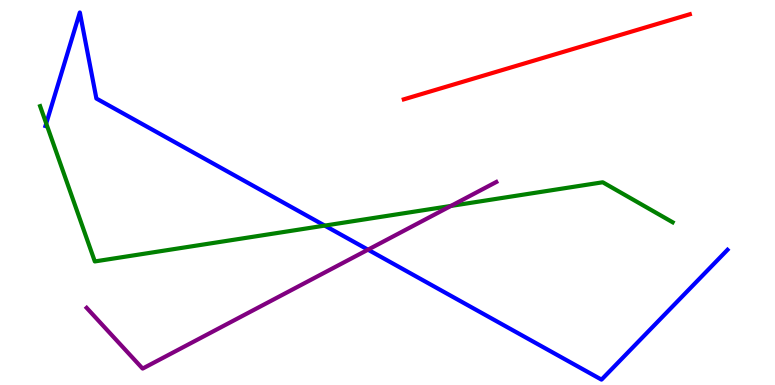[{'lines': ['blue', 'red'], 'intersections': []}, {'lines': ['green', 'red'], 'intersections': []}, {'lines': ['purple', 'red'], 'intersections': []}, {'lines': ['blue', 'green'], 'intersections': [{'x': 0.596, 'y': 6.79}, {'x': 4.19, 'y': 4.14}]}, {'lines': ['blue', 'purple'], 'intersections': [{'x': 4.75, 'y': 3.51}]}, {'lines': ['green', 'purple'], 'intersections': [{'x': 5.82, 'y': 4.65}]}]